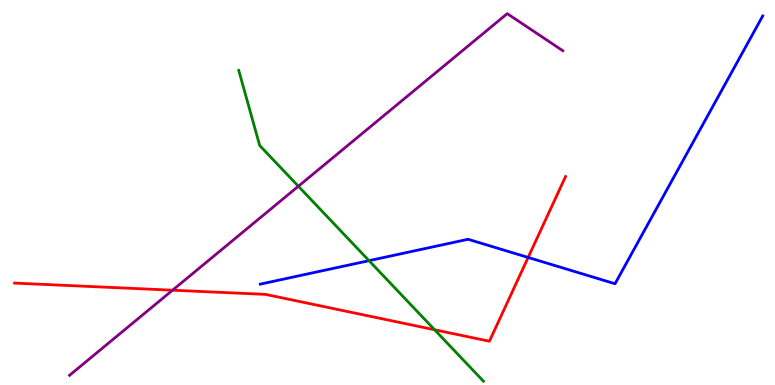[{'lines': ['blue', 'red'], 'intersections': [{'x': 6.81, 'y': 3.31}]}, {'lines': ['green', 'red'], 'intersections': [{'x': 5.61, 'y': 1.43}]}, {'lines': ['purple', 'red'], 'intersections': [{'x': 2.23, 'y': 2.46}]}, {'lines': ['blue', 'green'], 'intersections': [{'x': 4.76, 'y': 3.23}]}, {'lines': ['blue', 'purple'], 'intersections': []}, {'lines': ['green', 'purple'], 'intersections': [{'x': 3.85, 'y': 5.16}]}]